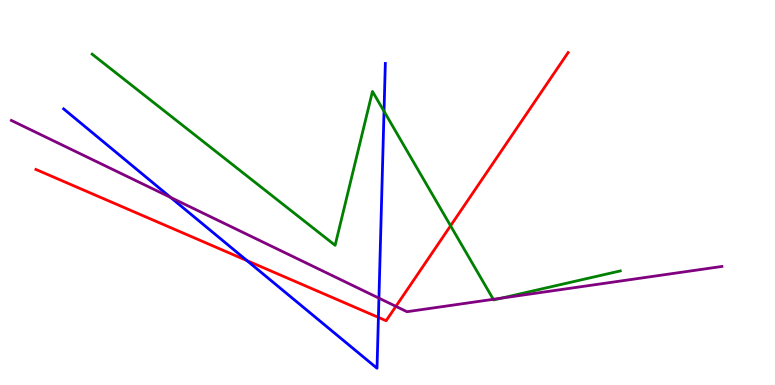[{'lines': ['blue', 'red'], 'intersections': [{'x': 3.19, 'y': 3.23}, {'x': 4.88, 'y': 1.76}]}, {'lines': ['green', 'red'], 'intersections': [{'x': 5.81, 'y': 4.14}]}, {'lines': ['purple', 'red'], 'intersections': [{'x': 5.11, 'y': 2.04}]}, {'lines': ['blue', 'green'], 'intersections': [{'x': 4.96, 'y': 7.11}]}, {'lines': ['blue', 'purple'], 'intersections': [{'x': 2.2, 'y': 4.87}, {'x': 4.89, 'y': 2.26}]}, {'lines': ['green', 'purple'], 'intersections': [{'x': 6.37, 'y': 2.23}, {'x': 6.47, 'y': 2.26}]}]